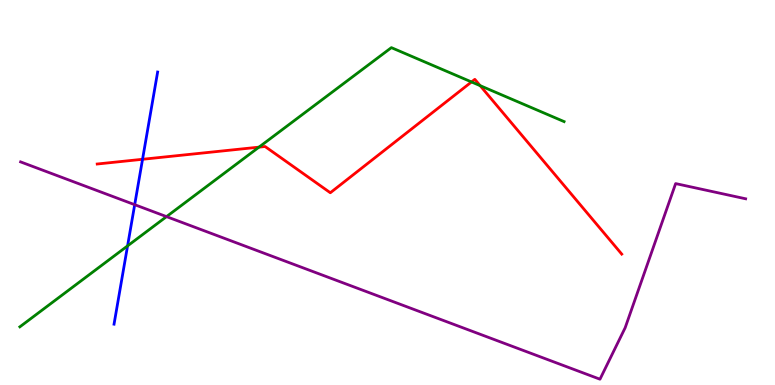[{'lines': ['blue', 'red'], 'intersections': [{'x': 1.84, 'y': 5.86}]}, {'lines': ['green', 'red'], 'intersections': [{'x': 3.34, 'y': 6.18}, {'x': 6.08, 'y': 7.87}, {'x': 6.2, 'y': 7.78}]}, {'lines': ['purple', 'red'], 'intersections': []}, {'lines': ['blue', 'green'], 'intersections': [{'x': 1.65, 'y': 3.61}]}, {'lines': ['blue', 'purple'], 'intersections': [{'x': 1.74, 'y': 4.68}]}, {'lines': ['green', 'purple'], 'intersections': [{'x': 2.15, 'y': 4.37}]}]